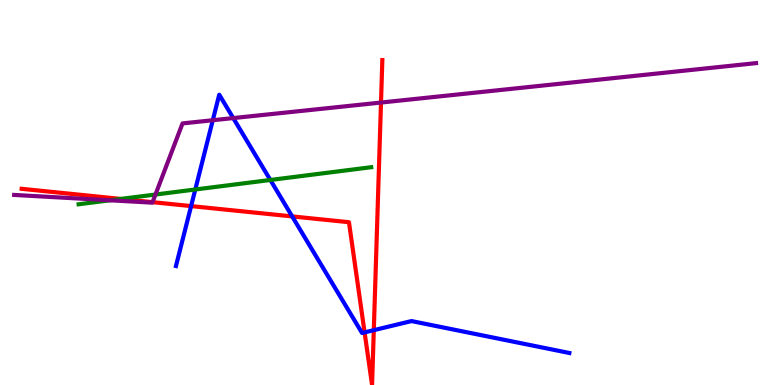[{'lines': ['blue', 'red'], 'intersections': [{'x': 2.47, 'y': 4.65}, {'x': 3.77, 'y': 4.38}, {'x': 4.7, 'y': 1.37}, {'x': 4.82, 'y': 1.42}]}, {'lines': ['green', 'red'], 'intersections': [{'x': 1.56, 'y': 4.83}]}, {'lines': ['purple', 'red'], 'intersections': [{'x': 1.97, 'y': 4.75}, {'x': 4.92, 'y': 7.34}]}, {'lines': ['blue', 'green'], 'intersections': [{'x': 2.52, 'y': 5.08}, {'x': 3.49, 'y': 5.33}]}, {'lines': ['blue', 'purple'], 'intersections': [{'x': 2.75, 'y': 6.88}, {'x': 3.01, 'y': 6.93}]}, {'lines': ['green', 'purple'], 'intersections': [{'x': 1.42, 'y': 4.8}, {'x': 2.01, 'y': 4.95}]}]